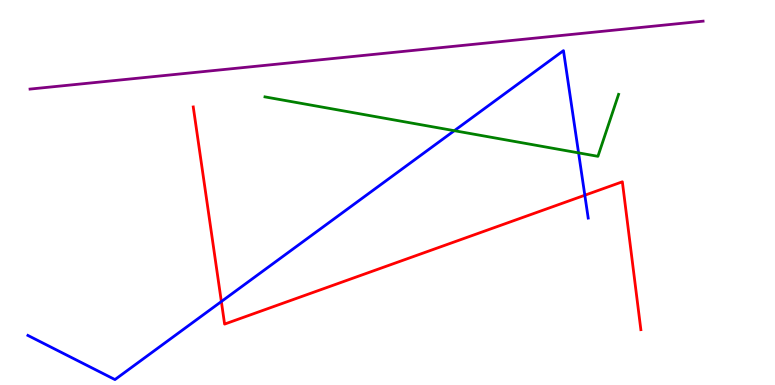[{'lines': ['blue', 'red'], 'intersections': [{'x': 2.86, 'y': 2.17}, {'x': 7.55, 'y': 4.93}]}, {'lines': ['green', 'red'], 'intersections': []}, {'lines': ['purple', 'red'], 'intersections': []}, {'lines': ['blue', 'green'], 'intersections': [{'x': 5.86, 'y': 6.61}, {'x': 7.47, 'y': 6.03}]}, {'lines': ['blue', 'purple'], 'intersections': []}, {'lines': ['green', 'purple'], 'intersections': []}]